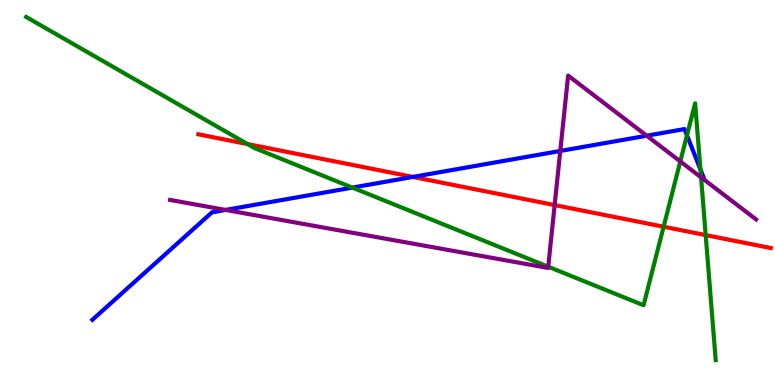[{'lines': ['blue', 'red'], 'intersections': [{'x': 5.33, 'y': 5.4}]}, {'lines': ['green', 'red'], 'intersections': [{'x': 3.19, 'y': 6.26}, {'x': 8.56, 'y': 4.11}, {'x': 9.11, 'y': 3.89}]}, {'lines': ['purple', 'red'], 'intersections': [{'x': 7.16, 'y': 4.67}]}, {'lines': ['blue', 'green'], 'intersections': [{'x': 4.55, 'y': 5.13}, {'x': 8.86, 'y': 6.49}, {'x': 9.04, 'y': 5.6}]}, {'lines': ['blue', 'purple'], 'intersections': [{'x': 2.91, 'y': 4.55}, {'x': 7.23, 'y': 6.08}, {'x': 8.34, 'y': 6.47}]}, {'lines': ['green', 'purple'], 'intersections': [{'x': 7.07, 'y': 3.07}, {'x': 8.78, 'y': 5.81}, {'x': 9.05, 'y': 5.39}]}]